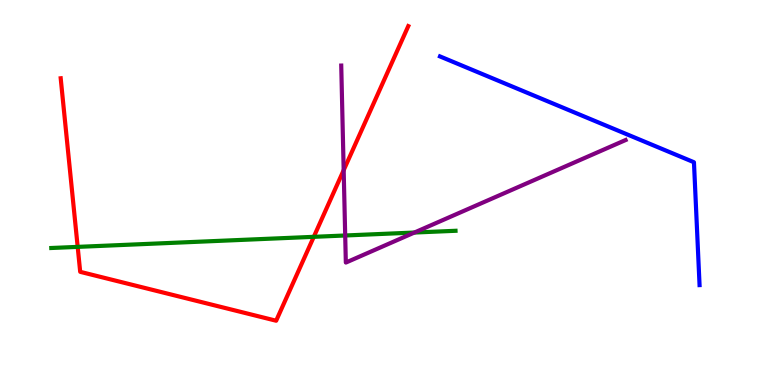[{'lines': ['blue', 'red'], 'intersections': []}, {'lines': ['green', 'red'], 'intersections': [{'x': 1.0, 'y': 3.59}, {'x': 4.05, 'y': 3.85}]}, {'lines': ['purple', 'red'], 'intersections': [{'x': 4.43, 'y': 5.58}]}, {'lines': ['blue', 'green'], 'intersections': []}, {'lines': ['blue', 'purple'], 'intersections': []}, {'lines': ['green', 'purple'], 'intersections': [{'x': 4.45, 'y': 3.88}, {'x': 5.35, 'y': 3.96}]}]